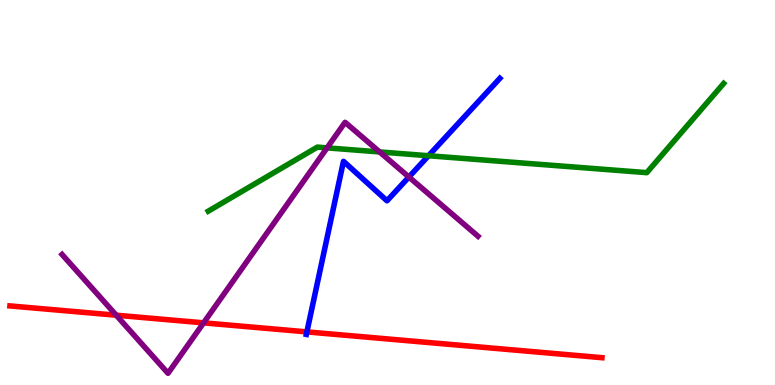[{'lines': ['blue', 'red'], 'intersections': [{'x': 3.96, 'y': 1.38}]}, {'lines': ['green', 'red'], 'intersections': []}, {'lines': ['purple', 'red'], 'intersections': [{'x': 1.5, 'y': 1.81}, {'x': 2.63, 'y': 1.61}]}, {'lines': ['blue', 'green'], 'intersections': [{'x': 5.53, 'y': 5.95}]}, {'lines': ['blue', 'purple'], 'intersections': [{'x': 5.28, 'y': 5.4}]}, {'lines': ['green', 'purple'], 'intersections': [{'x': 4.22, 'y': 6.16}, {'x': 4.9, 'y': 6.05}]}]